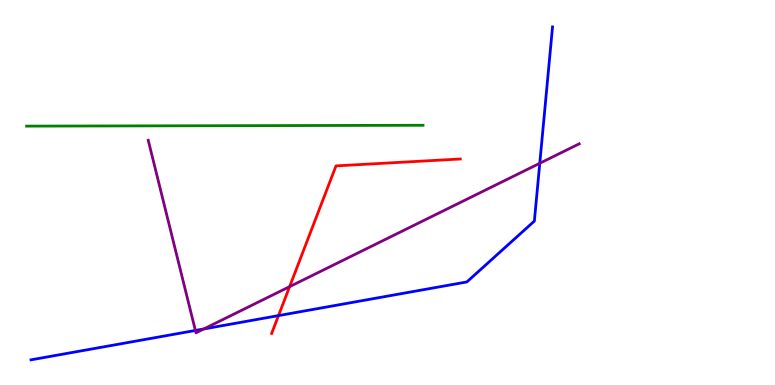[{'lines': ['blue', 'red'], 'intersections': [{'x': 3.59, 'y': 1.8}]}, {'lines': ['green', 'red'], 'intersections': []}, {'lines': ['purple', 'red'], 'intersections': [{'x': 3.74, 'y': 2.55}]}, {'lines': ['blue', 'green'], 'intersections': []}, {'lines': ['blue', 'purple'], 'intersections': [{'x': 2.52, 'y': 1.42}, {'x': 2.63, 'y': 1.46}, {'x': 6.96, 'y': 5.76}]}, {'lines': ['green', 'purple'], 'intersections': []}]